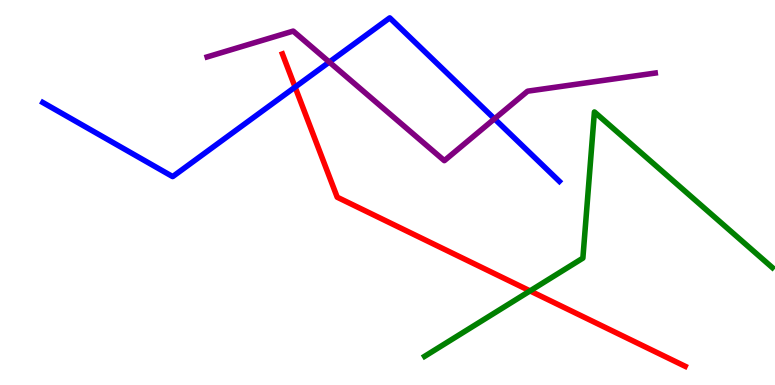[{'lines': ['blue', 'red'], 'intersections': [{'x': 3.81, 'y': 7.74}]}, {'lines': ['green', 'red'], 'intersections': [{'x': 6.84, 'y': 2.44}]}, {'lines': ['purple', 'red'], 'intersections': []}, {'lines': ['blue', 'green'], 'intersections': []}, {'lines': ['blue', 'purple'], 'intersections': [{'x': 4.25, 'y': 8.39}, {'x': 6.38, 'y': 6.91}]}, {'lines': ['green', 'purple'], 'intersections': []}]